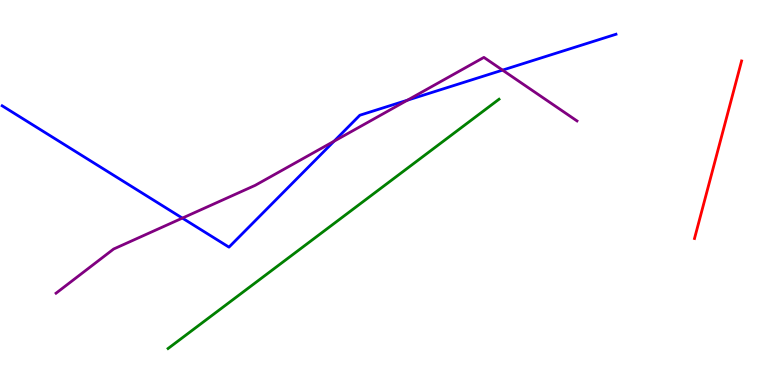[{'lines': ['blue', 'red'], 'intersections': []}, {'lines': ['green', 'red'], 'intersections': []}, {'lines': ['purple', 'red'], 'intersections': []}, {'lines': ['blue', 'green'], 'intersections': []}, {'lines': ['blue', 'purple'], 'intersections': [{'x': 2.35, 'y': 4.34}, {'x': 4.31, 'y': 6.33}, {'x': 5.26, 'y': 7.4}, {'x': 6.48, 'y': 8.18}]}, {'lines': ['green', 'purple'], 'intersections': []}]